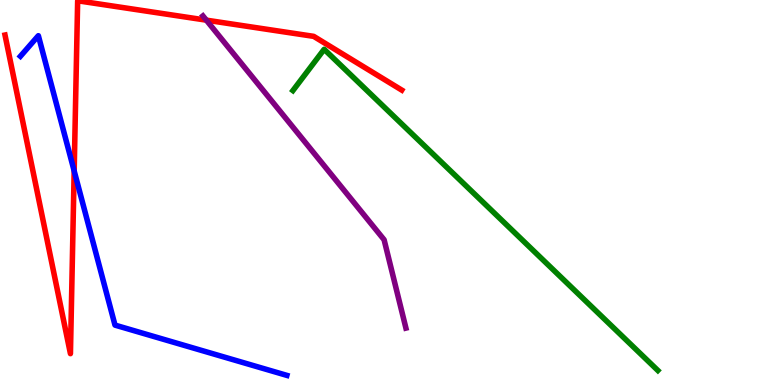[{'lines': ['blue', 'red'], 'intersections': [{'x': 0.957, 'y': 5.56}]}, {'lines': ['green', 'red'], 'intersections': []}, {'lines': ['purple', 'red'], 'intersections': [{'x': 2.66, 'y': 9.48}]}, {'lines': ['blue', 'green'], 'intersections': []}, {'lines': ['blue', 'purple'], 'intersections': []}, {'lines': ['green', 'purple'], 'intersections': []}]